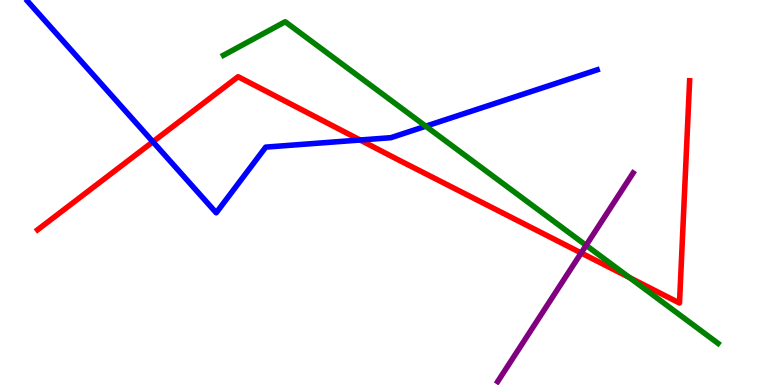[{'lines': ['blue', 'red'], 'intersections': [{'x': 1.97, 'y': 6.32}, {'x': 4.65, 'y': 6.36}]}, {'lines': ['green', 'red'], 'intersections': [{'x': 8.12, 'y': 2.79}]}, {'lines': ['purple', 'red'], 'intersections': [{'x': 7.5, 'y': 3.43}]}, {'lines': ['blue', 'green'], 'intersections': [{'x': 5.49, 'y': 6.72}]}, {'lines': ['blue', 'purple'], 'intersections': []}, {'lines': ['green', 'purple'], 'intersections': [{'x': 7.56, 'y': 3.63}]}]